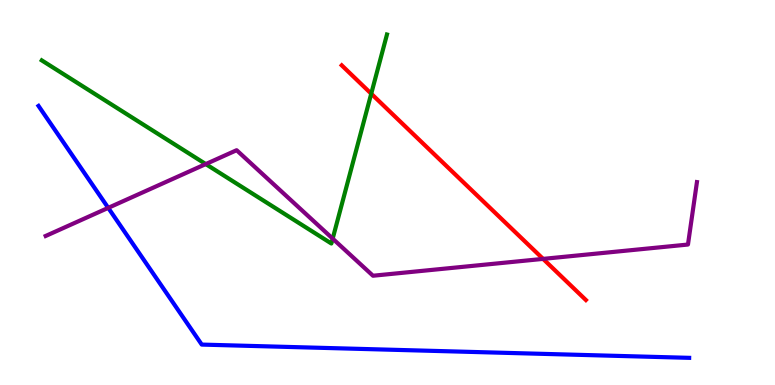[{'lines': ['blue', 'red'], 'intersections': []}, {'lines': ['green', 'red'], 'intersections': [{'x': 4.79, 'y': 7.57}]}, {'lines': ['purple', 'red'], 'intersections': [{'x': 7.01, 'y': 3.28}]}, {'lines': ['blue', 'green'], 'intersections': []}, {'lines': ['blue', 'purple'], 'intersections': [{'x': 1.4, 'y': 4.6}]}, {'lines': ['green', 'purple'], 'intersections': [{'x': 2.65, 'y': 5.74}, {'x': 4.29, 'y': 3.8}]}]